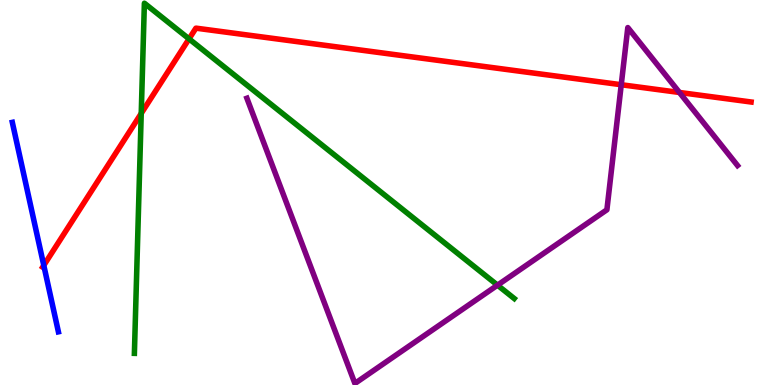[{'lines': ['blue', 'red'], 'intersections': [{'x': 0.565, 'y': 3.11}]}, {'lines': ['green', 'red'], 'intersections': [{'x': 1.82, 'y': 7.05}, {'x': 2.44, 'y': 8.99}]}, {'lines': ['purple', 'red'], 'intersections': [{'x': 8.02, 'y': 7.8}, {'x': 8.77, 'y': 7.6}]}, {'lines': ['blue', 'green'], 'intersections': []}, {'lines': ['blue', 'purple'], 'intersections': []}, {'lines': ['green', 'purple'], 'intersections': [{'x': 6.42, 'y': 2.59}]}]